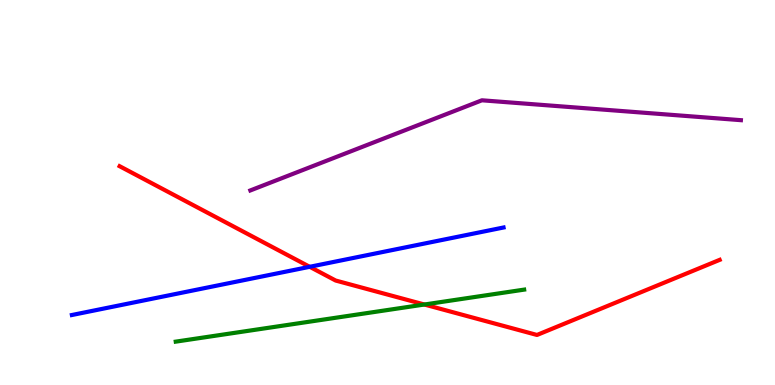[{'lines': ['blue', 'red'], 'intersections': [{'x': 4.0, 'y': 3.07}]}, {'lines': ['green', 'red'], 'intersections': [{'x': 5.48, 'y': 2.09}]}, {'lines': ['purple', 'red'], 'intersections': []}, {'lines': ['blue', 'green'], 'intersections': []}, {'lines': ['blue', 'purple'], 'intersections': []}, {'lines': ['green', 'purple'], 'intersections': []}]